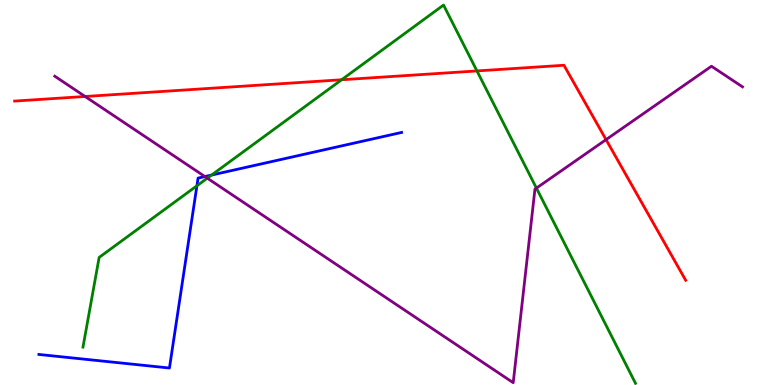[{'lines': ['blue', 'red'], 'intersections': []}, {'lines': ['green', 'red'], 'intersections': [{'x': 4.41, 'y': 7.93}, {'x': 6.15, 'y': 8.16}]}, {'lines': ['purple', 'red'], 'intersections': [{'x': 1.1, 'y': 7.49}, {'x': 7.82, 'y': 6.37}]}, {'lines': ['blue', 'green'], 'intersections': [{'x': 2.54, 'y': 5.17}, {'x': 2.73, 'y': 5.45}]}, {'lines': ['blue', 'purple'], 'intersections': [{'x': 2.64, 'y': 5.41}]}, {'lines': ['green', 'purple'], 'intersections': [{'x': 2.67, 'y': 5.37}, {'x': 6.92, 'y': 5.11}]}]